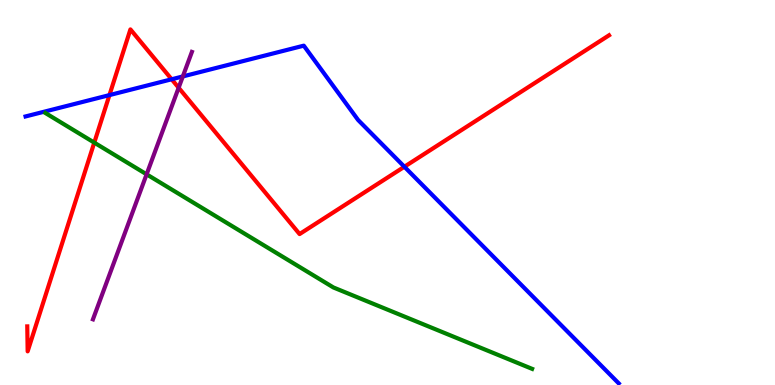[{'lines': ['blue', 'red'], 'intersections': [{'x': 1.41, 'y': 7.53}, {'x': 2.21, 'y': 7.94}, {'x': 5.22, 'y': 5.67}]}, {'lines': ['green', 'red'], 'intersections': [{'x': 1.22, 'y': 6.3}]}, {'lines': ['purple', 'red'], 'intersections': [{'x': 2.31, 'y': 7.72}]}, {'lines': ['blue', 'green'], 'intersections': []}, {'lines': ['blue', 'purple'], 'intersections': [{'x': 2.36, 'y': 8.01}]}, {'lines': ['green', 'purple'], 'intersections': [{'x': 1.89, 'y': 5.47}]}]